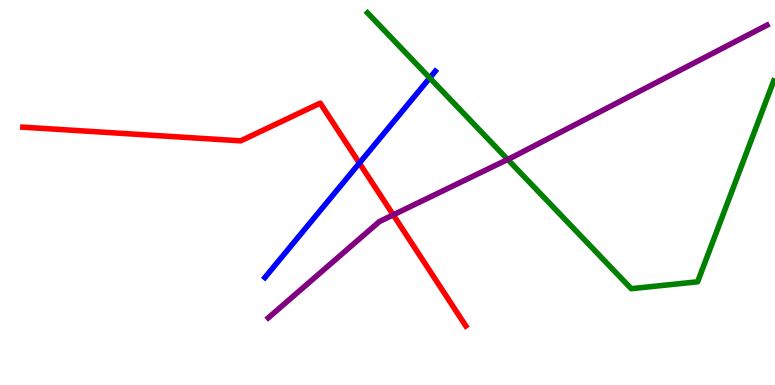[{'lines': ['blue', 'red'], 'intersections': [{'x': 4.64, 'y': 5.76}]}, {'lines': ['green', 'red'], 'intersections': []}, {'lines': ['purple', 'red'], 'intersections': [{'x': 5.07, 'y': 4.42}]}, {'lines': ['blue', 'green'], 'intersections': [{'x': 5.55, 'y': 7.98}]}, {'lines': ['blue', 'purple'], 'intersections': []}, {'lines': ['green', 'purple'], 'intersections': [{'x': 6.55, 'y': 5.86}]}]